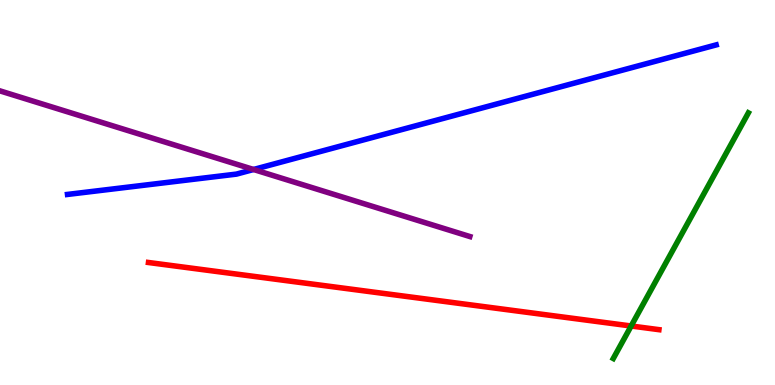[{'lines': ['blue', 'red'], 'intersections': []}, {'lines': ['green', 'red'], 'intersections': [{'x': 8.14, 'y': 1.53}]}, {'lines': ['purple', 'red'], 'intersections': []}, {'lines': ['blue', 'green'], 'intersections': []}, {'lines': ['blue', 'purple'], 'intersections': [{'x': 3.27, 'y': 5.6}]}, {'lines': ['green', 'purple'], 'intersections': []}]